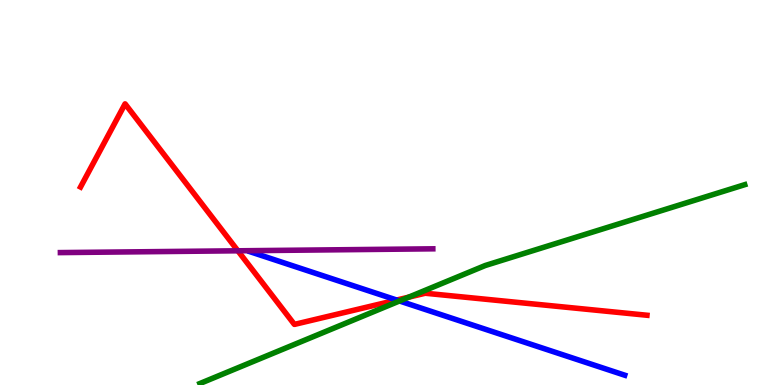[{'lines': ['blue', 'red'], 'intersections': [{'x': 5.12, 'y': 2.21}]}, {'lines': ['green', 'red'], 'intersections': [{'x': 5.27, 'y': 2.28}]}, {'lines': ['purple', 'red'], 'intersections': [{'x': 3.07, 'y': 3.49}]}, {'lines': ['blue', 'green'], 'intersections': [{'x': 5.15, 'y': 2.18}]}, {'lines': ['blue', 'purple'], 'intersections': []}, {'lines': ['green', 'purple'], 'intersections': []}]